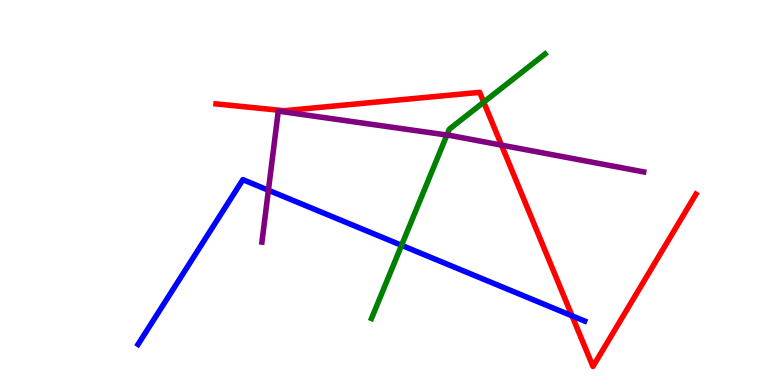[{'lines': ['blue', 'red'], 'intersections': [{'x': 7.38, 'y': 1.8}]}, {'lines': ['green', 'red'], 'intersections': [{'x': 6.24, 'y': 7.35}]}, {'lines': ['purple', 'red'], 'intersections': [{'x': 6.47, 'y': 6.23}]}, {'lines': ['blue', 'green'], 'intersections': [{'x': 5.18, 'y': 3.63}]}, {'lines': ['blue', 'purple'], 'intersections': [{'x': 3.46, 'y': 5.06}]}, {'lines': ['green', 'purple'], 'intersections': [{'x': 5.77, 'y': 6.49}]}]